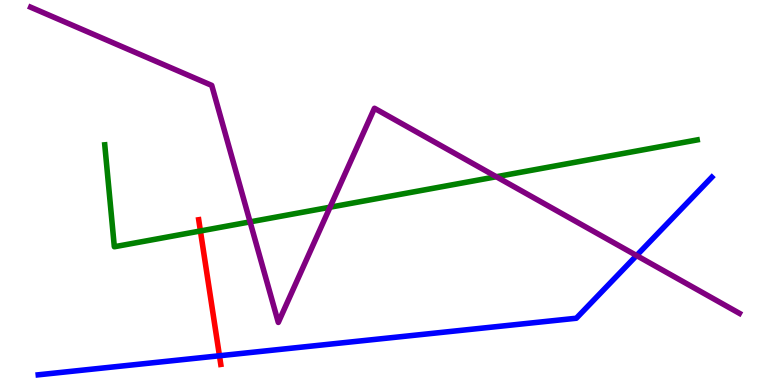[{'lines': ['blue', 'red'], 'intersections': [{'x': 2.83, 'y': 0.759}]}, {'lines': ['green', 'red'], 'intersections': [{'x': 2.59, 'y': 4.0}]}, {'lines': ['purple', 'red'], 'intersections': []}, {'lines': ['blue', 'green'], 'intersections': []}, {'lines': ['blue', 'purple'], 'intersections': [{'x': 8.21, 'y': 3.36}]}, {'lines': ['green', 'purple'], 'intersections': [{'x': 3.23, 'y': 4.24}, {'x': 4.26, 'y': 4.62}, {'x': 6.4, 'y': 5.41}]}]